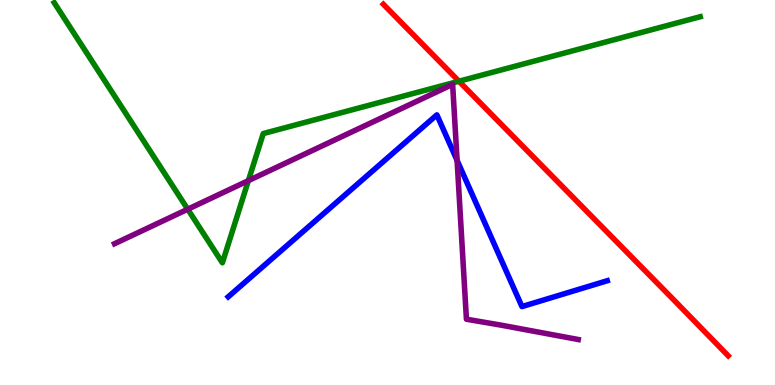[{'lines': ['blue', 'red'], 'intersections': []}, {'lines': ['green', 'red'], 'intersections': [{'x': 5.92, 'y': 7.89}]}, {'lines': ['purple', 'red'], 'intersections': []}, {'lines': ['blue', 'green'], 'intersections': []}, {'lines': ['blue', 'purple'], 'intersections': [{'x': 5.9, 'y': 5.83}]}, {'lines': ['green', 'purple'], 'intersections': [{'x': 2.42, 'y': 4.57}, {'x': 3.2, 'y': 5.31}]}]